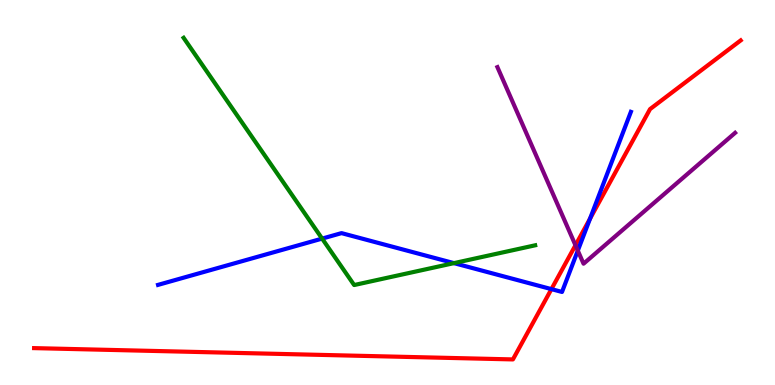[{'lines': ['blue', 'red'], 'intersections': [{'x': 7.12, 'y': 2.49}, {'x': 7.61, 'y': 4.32}]}, {'lines': ['green', 'red'], 'intersections': []}, {'lines': ['purple', 'red'], 'intersections': [{'x': 7.43, 'y': 3.63}]}, {'lines': ['blue', 'green'], 'intersections': [{'x': 4.16, 'y': 3.8}, {'x': 5.86, 'y': 3.17}]}, {'lines': ['blue', 'purple'], 'intersections': [{'x': 7.46, 'y': 3.49}]}, {'lines': ['green', 'purple'], 'intersections': []}]